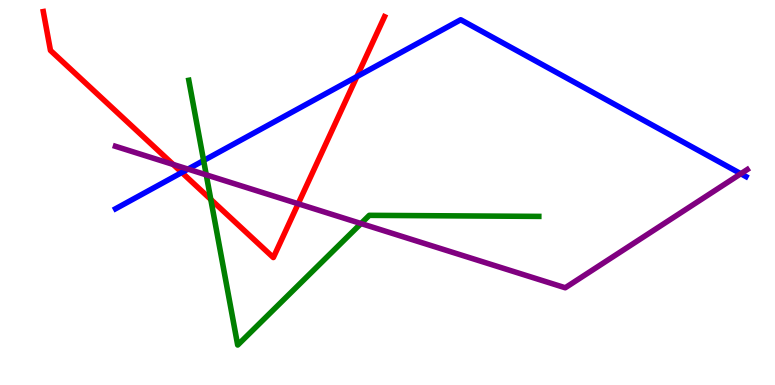[{'lines': ['blue', 'red'], 'intersections': [{'x': 2.35, 'y': 5.52}, {'x': 4.6, 'y': 8.01}]}, {'lines': ['green', 'red'], 'intersections': [{'x': 2.72, 'y': 4.82}]}, {'lines': ['purple', 'red'], 'intersections': [{'x': 2.23, 'y': 5.73}, {'x': 3.85, 'y': 4.71}]}, {'lines': ['blue', 'green'], 'intersections': [{'x': 2.63, 'y': 5.83}]}, {'lines': ['blue', 'purple'], 'intersections': [{'x': 2.43, 'y': 5.61}, {'x': 9.56, 'y': 5.49}]}, {'lines': ['green', 'purple'], 'intersections': [{'x': 2.66, 'y': 5.46}, {'x': 4.66, 'y': 4.19}]}]